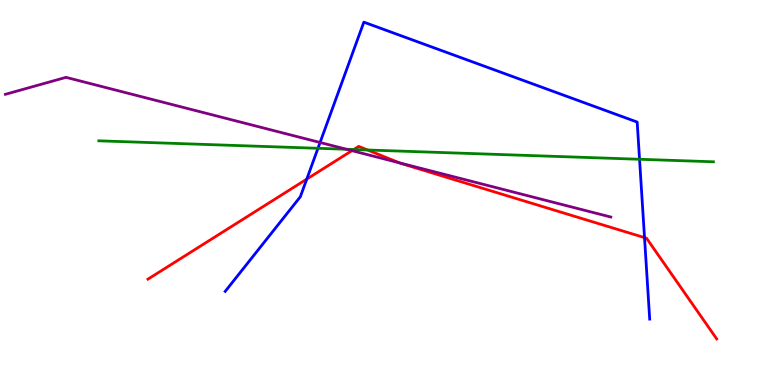[{'lines': ['blue', 'red'], 'intersections': [{'x': 3.96, 'y': 5.35}, {'x': 8.32, 'y': 3.83}]}, {'lines': ['green', 'red'], 'intersections': [{'x': 4.56, 'y': 6.12}, {'x': 4.74, 'y': 6.1}]}, {'lines': ['purple', 'red'], 'intersections': [{'x': 4.54, 'y': 6.09}, {'x': 5.15, 'y': 5.77}]}, {'lines': ['blue', 'green'], 'intersections': [{'x': 4.1, 'y': 6.15}, {'x': 8.25, 'y': 5.86}]}, {'lines': ['blue', 'purple'], 'intersections': [{'x': 4.13, 'y': 6.3}]}, {'lines': ['green', 'purple'], 'intersections': [{'x': 4.47, 'y': 6.12}]}]